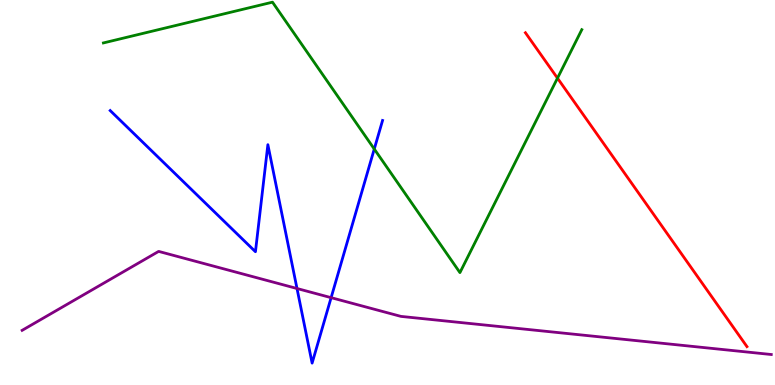[{'lines': ['blue', 'red'], 'intersections': []}, {'lines': ['green', 'red'], 'intersections': [{'x': 7.19, 'y': 7.97}]}, {'lines': ['purple', 'red'], 'intersections': []}, {'lines': ['blue', 'green'], 'intersections': [{'x': 4.83, 'y': 6.13}]}, {'lines': ['blue', 'purple'], 'intersections': [{'x': 3.83, 'y': 2.51}, {'x': 4.27, 'y': 2.27}]}, {'lines': ['green', 'purple'], 'intersections': []}]